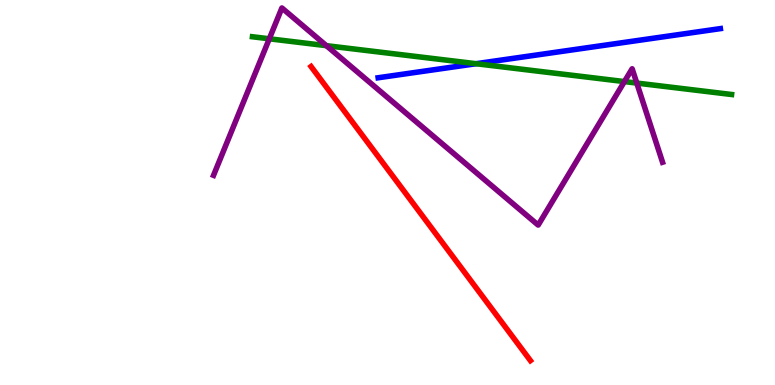[{'lines': ['blue', 'red'], 'intersections': []}, {'lines': ['green', 'red'], 'intersections': []}, {'lines': ['purple', 'red'], 'intersections': []}, {'lines': ['blue', 'green'], 'intersections': [{'x': 6.14, 'y': 8.35}]}, {'lines': ['blue', 'purple'], 'intersections': []}, {'lines': ['green', 'purple'], 'intersections': [{'x': 3.47, 'y': 8.99}, {'x': 4.21, 'y': 8.81}, {'x': 8.06, 'y': 7.88}, {'x': 8.22, 'y': 7.84}]}]